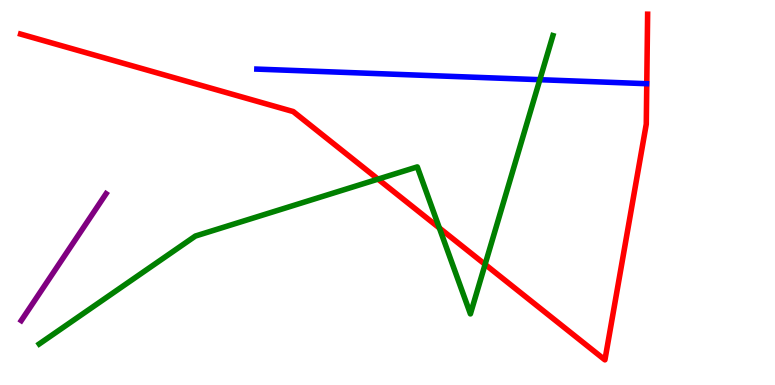[{'lines': ['blue', 'red'], 'intersections': []}, {'lines': ['green', 'red'], 'intersections': [{'x': 4.88, 'y': 5.35}, {'x': 5.67, 'y': 4.08}, {'x': 6.26, 'y': 3.13}]}, {'lines': ['purple', 'red'], 'intersections': []}, {'lines': ['blue', 'green'], 'intersections': [{'x': 6.97, 'y': 7.93}]}, {'lines': ['blue', 'purple'], 'intersections': []}, {'lines': ['green', 'purple'], 'intersections': []}]